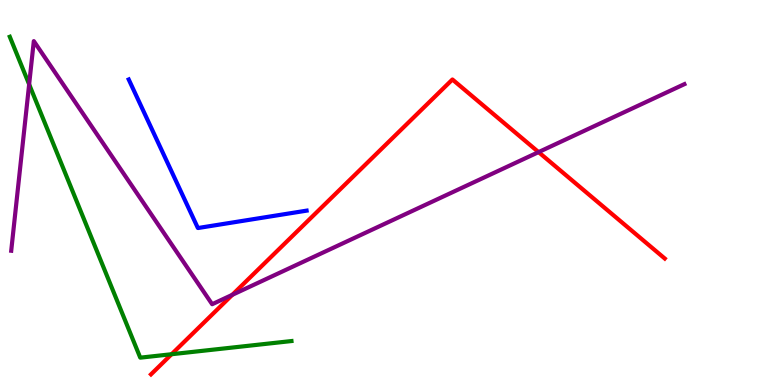[{'lines': ['blue', 'red'], 'intersections': []}, {'lines': ['green', 'red'], 'intersections': [{'x': 2.21, 'y': 0.799}]}, {'lines': ['purple', 'red'], 'intersections': [{'x': 3.0, 'y': 2.34}, {'x': 6.95, 'y': 6.05}]}, {'lines': ['blue', 'green'], 'intersections': []}, {'lines': ['blue', 'purple'], 'intersections': []}, {'lines': ['green', 'purple'], 'intersections': [{'x': 0.376, 'y': 7.81}]}]